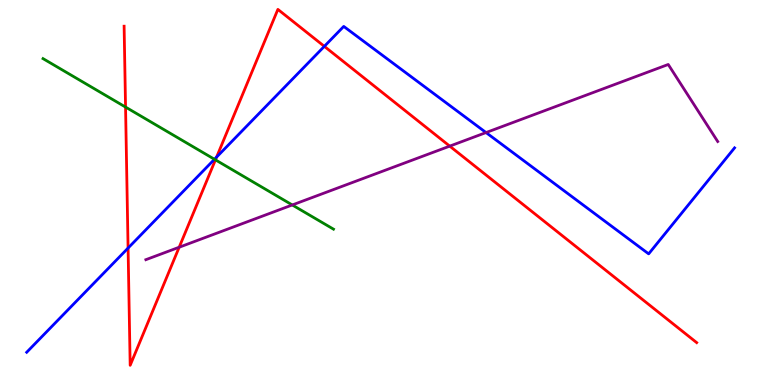[{'lines': ['blue', 'red'], 'intersections': [{'x': 1.65, 'y': 3.56}, {'x': 2.79, 'y': 5.92}, {'x': 4.19, 'y': 8.8}]}, {'lines': ['green', 'red'], 'intersections': [{'x': 1.62, 'y': 7.22}, {'x': 2.78, 'y': 5.85}]}, {'lines': ['purple', 'red'], 'intersections': [{'x': 2.31, 'y': 3.58}, {'x': 5.8, 'y': 6.2}]}, {'lines': ['blue', 'green'], 'intersections': [{'x': 2.77, 'y': 5.86}]}, {'lines': ['blue', 'purple'], 'intersections': [{'x': 6.27, 'y': 6.56}]}, {'lines': ['green', 'purple'], 'intersections': [{'x': 3.77, 'y': 4.68}]}]